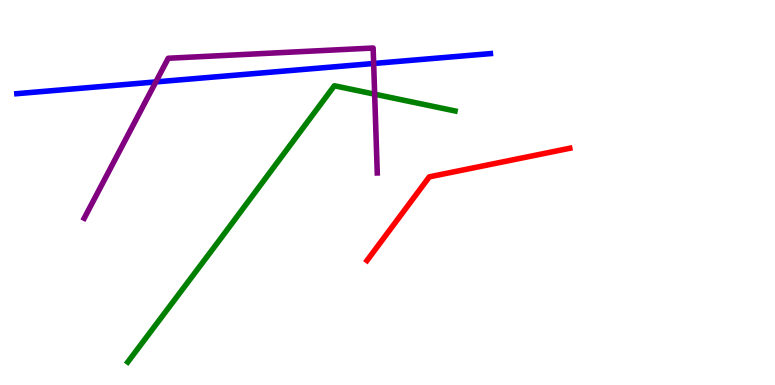[{'lines': ['blue', 'red'], 'intersections': []}, {'lines': ['green', 'red'], 'intersections': []}, {'lines': ['purple', 'red'], 'intersections': []}, {'lines': ['blue', 'green'], 'intersections': []}, {'lines': ['blue', 'purple'], 'intersections': [{'x': 2.01, 'y': 7.87}, {'x': 4.82, 'y': 8.35}]}, {'lines': ['green', 'purple'], 'intersections': [{'x': 4.83, 'y': 7.55}]}]